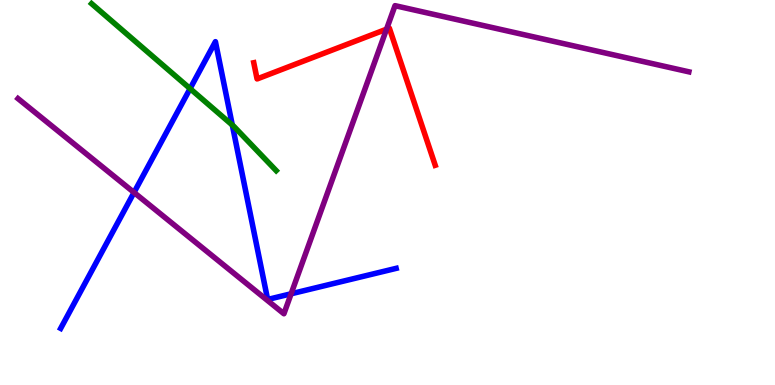[{'lines': ['blue', 'red'], 'intersections': []}, {'lines': ['green', 'red'], 'intersections': []}, {'lines': ['purple', 'red'], 'intersections': [{'x': 4.99, 'y': 9.24}]}, {'lines': ['blue', 'green'], 'intersections': [{'x': 2.45, 'y': 7.7}, {'x': 3.0, 'y': 6.75}]}, {'lines': ['blue', 'purple'], 'intersections': [{'x': 1.73, 'y': 5.0}, {'x': 3.76, 'y': 2.37}]}, {'lines': ['green', 'purple'], 'intersections': []}]